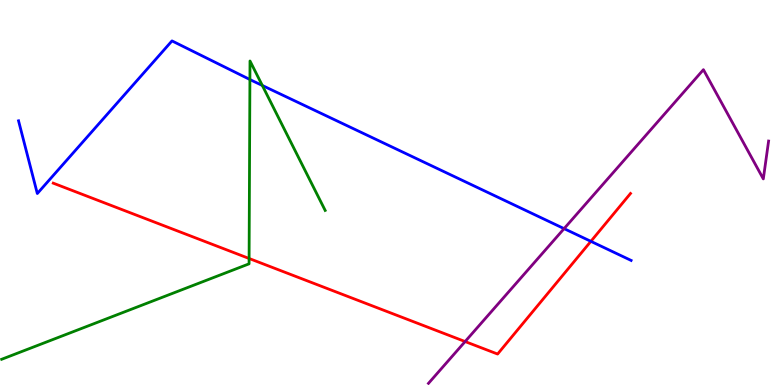[{'lines': ['blue', 'red'], 'intersections': [{'x': 7.62, 'y': 3.73}]}, {'lines': ['green', 'red'], 'intersections': [{'x': 3.21, 'y': 3.29}]}, {'lines': ['purple', 'red'], 'intersections': [{'x': 6.0, 'y': 1.13}]}, {'lines': ['blue', 'green'], 'intersections': [{'x': 3.22, 'y': 7.93}, {'x': 3.38, 'y': 7.78}]}, {'lines': ['blue', 'purple'], 'intersections': [{'x': 7.28, 'y': 4.06}]}, {'lines': ['green', 'purple'], 'intersections': []}]